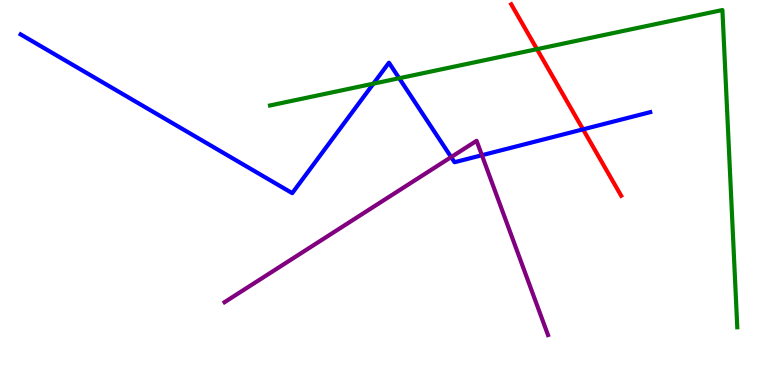[{'lines': ['blue', 'red'], 'intersections': [{'x': 7.52, 'y': 6.64}]}, {'lines': ['green', 'red'], 'intersections': [{'x': 6.93, 'y': 8.72}]}, {'lines': ['purple', 'red'], 'intersections': []}, {'lines': ['blue', 'green'], 'intersections': [{'x': 4.82, 'y': 7.83}, {'x': 5.15, 'y': 7.97}]}, {'lines': ['blue', 'purple'], 'intersections': [{'x': 5.82, 'y': 5.92}, {'x': 6.22, 'y': 5.97}]}, {'lines': ['green', 'purple'], 'intersections': []}]